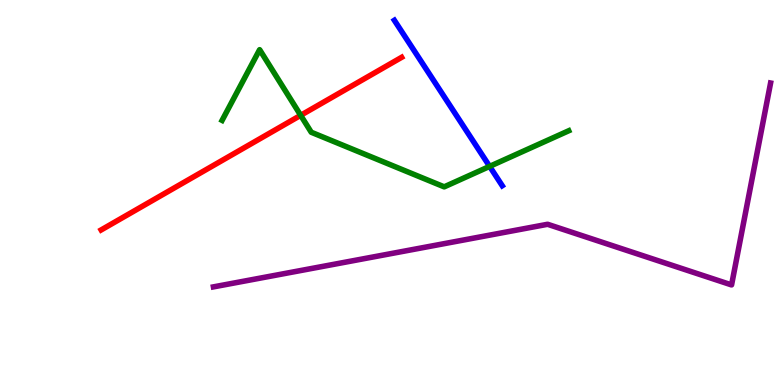[{'lines': ['blue', 'red'], 'intersections': []}, {'lines': ['green', 'red'], 'intersections': [{'x': 3.88, 'y': 7.0}]}, {'lines': ['purple', 'red'], 'intersections': []}, {'lines': ['blue', 'green'], 'intersections': [{'x': 6.32, 'y': 5.68}]}, {'lines': ['blue', 'purple'], 'intersections': []}, {'lines': ['green', 'purple'], 'intersections': []}]